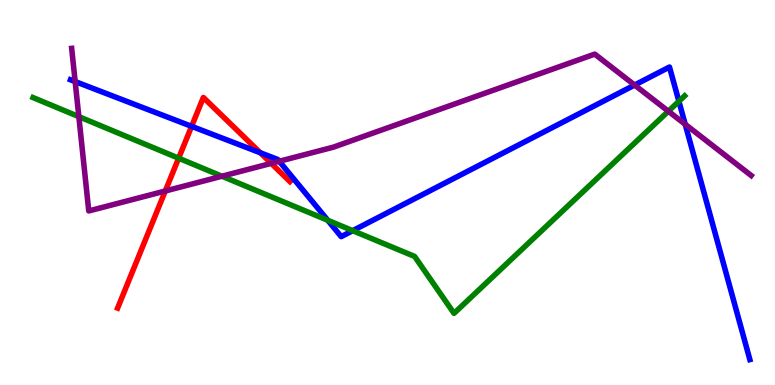[{'lines': ['blue', 'red'], 'intersections': [{'x': 2.47, 'y': 6.72}, {'x': 3.36, 'y': 6.03}]}, {'lines': ['green', 'red'], 'intersections': [{'x': 2.31, 'y': 5.89}]}, {'lines': ['purple', 'red'], 'intersections': [{'x': 2.13, 'y': 5.04}, {'x': 3.5, 'y': 5.76}]}, {'lines': ['blue', 'green'], 'intersections': [{'x': 4.23, 'y': 4.28}, {'x': 4.55, 'y': 4.01}, {'x': 8.76, 'y': 7.37}]}, {'lines': ['blue', 'purple'], 'intersections': [{'x': 0.97, 'y': 7.88}, {'x': 3.6, 'y': 5.81}, {'x': 8.19, 'y': 7.79}, {'x': 8.84, 'y': 6.77}]}, {'lines': ['green', 'purple'], 'intersections': [{'x': 1.02, 'y': 6.97}, {'x': 2.86, 'y': 5.42}, {'x': 8.62, 'y': 7.11}]}]